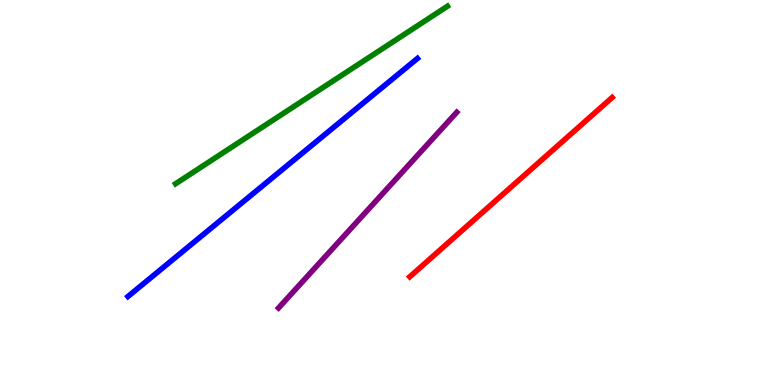[{'lines': ['blue', 'red'], 'intersections': []}, {'lines': ['green', 'red'], 'intersections': []}, {'lines': ['purple', 'red'], 'intersections': []}, {'lines': ['blue', 'green'], 'intersections': []}, {'lines': ['blue', 'purple'], 'intersections': []}, {'lines': ['green', 'purple'], 'intersections': []}]